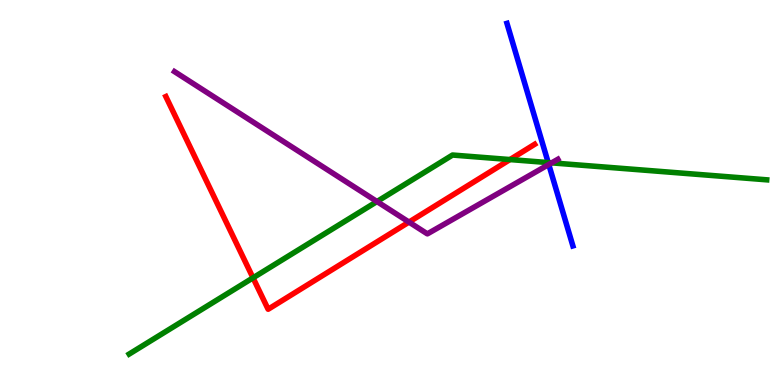[{'lines': ['blue', 'red'], 'intersections': []}, {'lines': ['green', 'red'], 'intersections': [{'x': 3.26, 'y': 2.78}, {'x': 6.58, 'y': 5.86}]}, {'lines': ['purple', 'red'], 'intersections': [{'x': 5.28, 'y': 4.23}]}, {'lines': ['blue', 'green'], 'intersections': [{'x': 7.07, 'y': 5.78}]}, {'lines': ['blue', 'purple'], 'intersections': [{'x': 7.08, 'y': 5.73}]}, {'lines': ['green', 'purple'], 'intersections': [{'x': 4.86, 'y': 4.77}, {'x': 7.12, 'y': 5.77}]}]